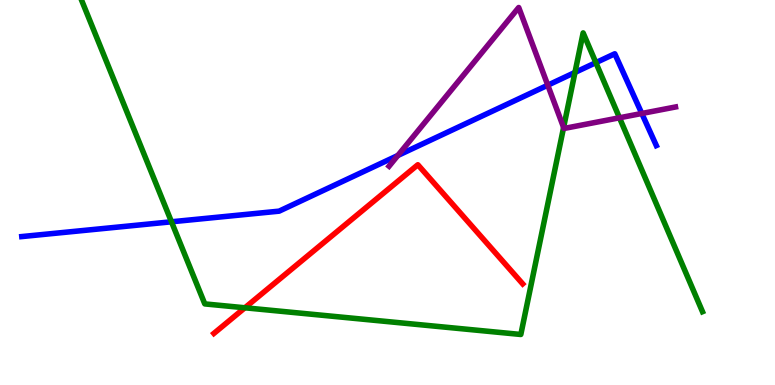[{'lines': ['blue', 'red'], 'intersections': []}, {'lines': ['green', 'red'], 'intersections': [{'x': 3.16, 'y': 2.01}]}, {'lines': ['purple', 'red'], 'intersections': []}, {'lines': ['blue', 'green'], 'intersections': [{'x': 2.21, 'y': 4.24}, {'x': 7.42, 'y': 8.12}, {'x': 7.69, 'y': 8.37}]}, {'lines': ['blue', 'purple'], 'intersections': [{'x': 5.13, 'y': 5.96}, {'x': 7.07, 'y': 7.79}, {'x': 8.28, 'y': 7.05}]}, {'lines': ['green', 'purple'], 'intersections': [{'x': 7.27, 'y': 6.69}, {'x': 7.99, 'y': 6.94}]}]